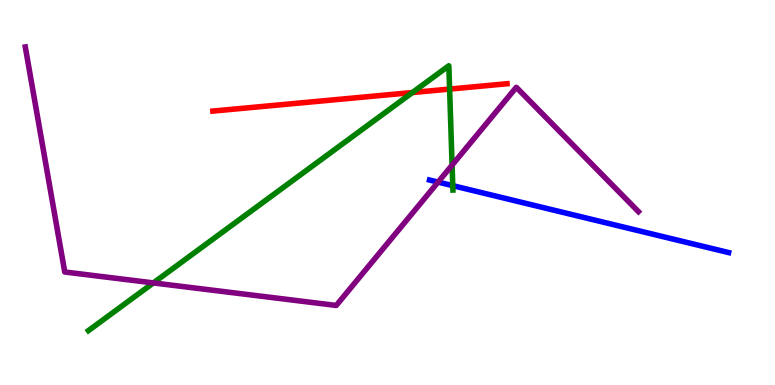[{'lines': ['blue', 'red'], 'intersections': []}, {'lines': ['green', 'red'], 'intersections': [{'x': 5.32, 'y': 7.6}, {'x': 5.8, 'y': 7.69}]}, {'lines': ['purple', 'red'], 'intersections': []}, {'lines': ['blue', 'green'], 'intersections': [{'x': 5.84, 'y': 5.18}]}, {'lines': ['blue', 'purple'], 'intersections': [{'x': 5.65, 'y': 5.27}]}, {'lines': ['green', 'purple'], 'intersections': [{'x': 1.98, 'y': 2.65}, {'x': 5.83, 'y': 5.71}]}]